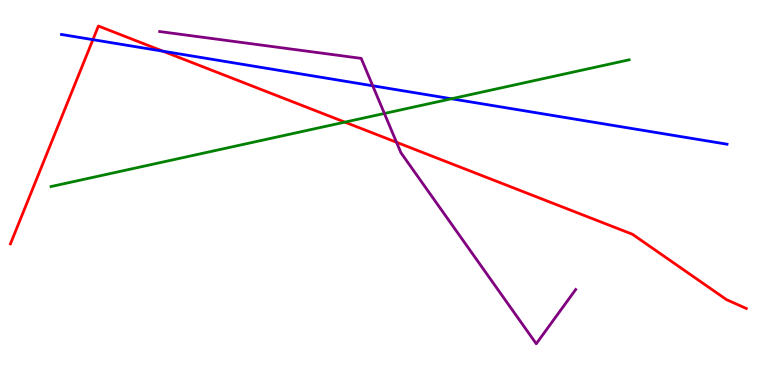[{'lines': ['blue', 'red'], 'intersections': [{'x': 1.2, 'y': 8.97}, {'x': 2.1, 'y': 8.67}]}, {'lines': ['green', 'red'], 'intersections': [{'x': 4.45, 'y': 6.83}]}, {'lines': ['purple', 'red'], 'intersections': [{'x': 5.12, 'y': 6.3}]}, {'lines': ['blue', 'green'], 'intersections': [{'x': 5.83, 'y': 7.43}]}, {'lines': ['blue', 'purple'], 'intersections': [{'x': 4.81, 'y': 7.77}]}, {'lines': ['green', 'purple'], 'intersections': [{'x': 4.96, 'y': 7.05}]}]